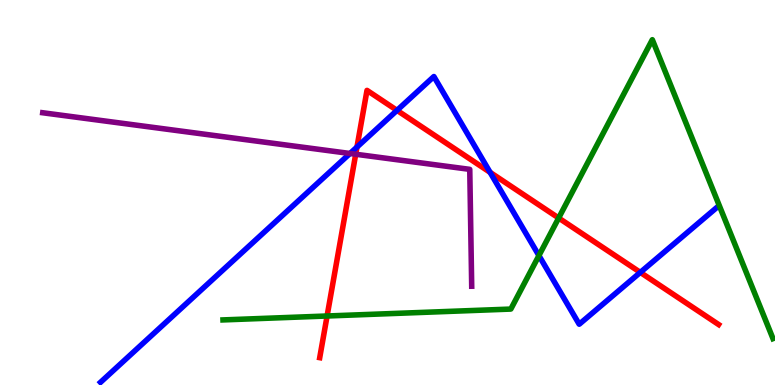[{'lines': ['blue', 'red'], 'intersections': [{'x': 4.61, 'y': 6.18}, {'x': 5.12, 'y': 7.13}, {'x': 6.32, 'y': 5.52}, {'x': 8.26, 'y': 2.92}]}, {'lines': ['green', 'red'], 'intersections': [{'x': 4.22, 'y': 1.79}, {'x': 7.21, 'y': 4.34}]}, {'lines': ['purple', 'red'], 'intersections': [{'x': 4.59, 'y': 5.99}]}, {'lines': ['blue', 'green'], 'intersections': [{'x': 6.95, 'y': 3.36}]}, {'lines': ['blue', 'purple'], 'intersections': [{'x': 4.52, 'y': 6.01}]}, {'lines': ['green', 'purple'], 'intersections': []}]